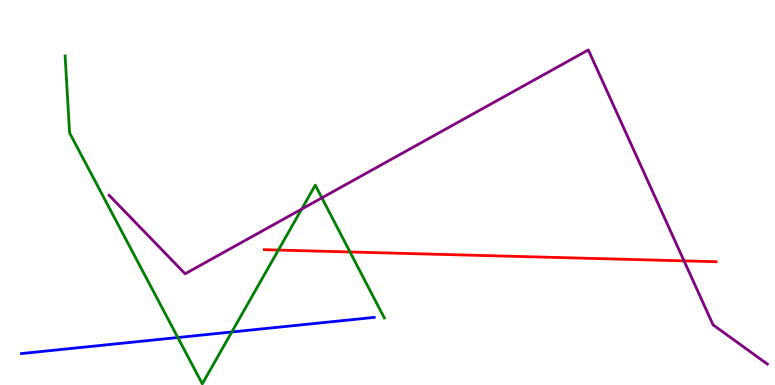[{'lines': ['blue', 'red'], 'intersections': []}, {'lines': ['green', 'red'], 'intersections': [{'x': 3.59, 'y': 3.5}, {'x': 4.52, 'y': 3.46}]}, {'lines': ['purple', 'red'], 'intersections': [{'x': 8.83, 'y': 3.22}]}, {'lines': ['blue', 'green'], 'intersections': [{'x': 2.29, 'y': 1.23}, {'x': 2.99, 'y': 1.38}]}, {'lines': ['blue', 'purple'], 'intersections': []}, {'lines': ['green', 'purple'], 'intersections': [{'x': 3.89, 'y': 4.57}, {'x': 4.15, 'y': 4.86}]}]